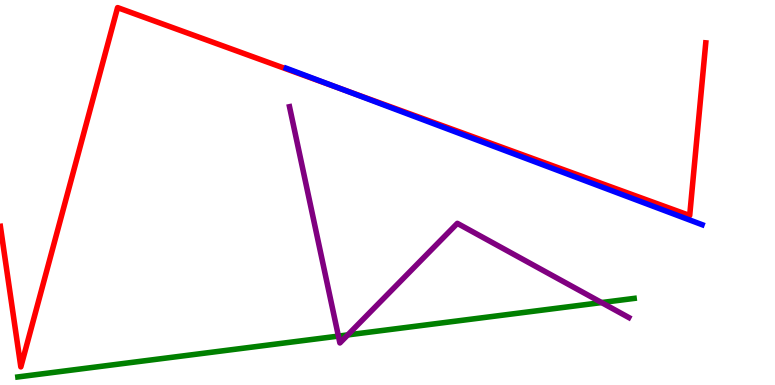[{'lines': ['blue', 'red'], 'intersections': [{'x': 4.37, 'y': 7.71}]}, {'lines': ['green', 'red'], 'intersections': []}, {'lines': ['purple', 'red'], 'intersections': []}, {'lines': ['blue', 'green'], 'intersections': []}, {'lines': ['blue', 'purple'], 'intersections': []}, {'lines': ['green', 'purple'], 'intersections': [{'x': 4.37, 'y': 1.27}, {'x': 4.49, 'y': 1.3}, {'x': 7.76, 'y': 2.14}]}]